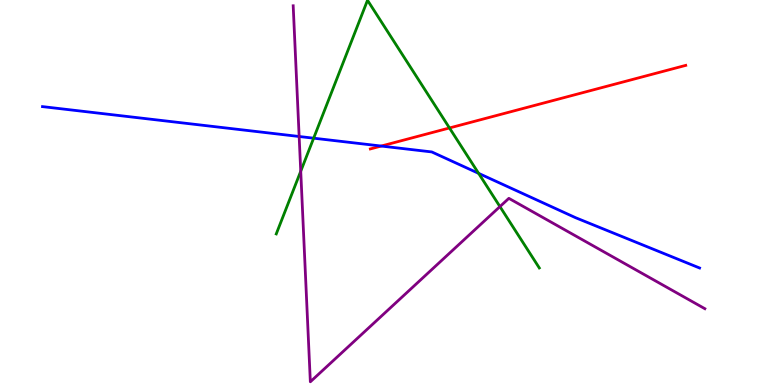[{'lines': ['blue', 'red'], 'intersections': [{'x': 4.92, 'y': 6.21}]}, {'lines': ['green', 'red'], 'intersections': [{'x': 5.8, 'y': 6.68}]}, {'lines': ['purple', 'red'], 'intersections': []}, {'lines': ['blue', 'green'], 'intersections': [{'x': 4.05, 'y': 6.41}, {'x': 6.18, 'y': 5.5}]}, {'lines': ['blue', 'purple'], 'intersections': [{'x': 3.86, 'y': 6.45}]}, {'lines': ['green', 'purple'], 'intersections': [{'x': 3.88, 'y': 5.55}, {'x': 6.45, 'y': 4.63}]}]